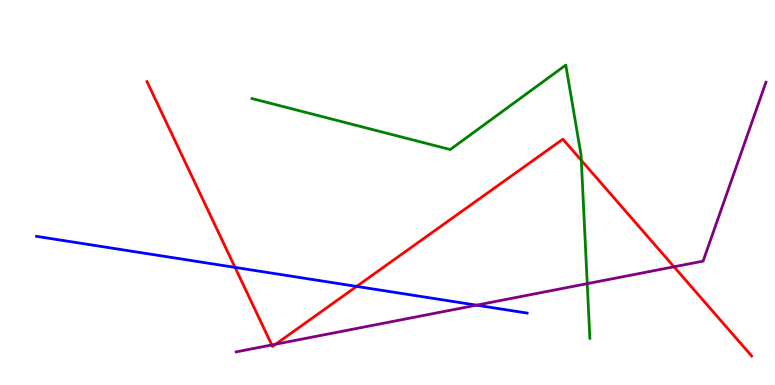[{'lines': ['blue', 'red'], 'intersections': [{'x': 3.03, 'y': 3.05}, {'x': 4.6, 'y': 2.56}]}, {'lines': ['green', 'red'], 'intersections': [{'x': 7.5, 'y': 5.83}]}, {'lines': ['purple', 'red'], 'intersections': [{'x': 3.51, 'y': 1.04}, {'x': 3.56, 'y': 1.06}, {'x': 8.7, 'y': 3.07}]}, {'lines': ['blue', 'green'], 'intersections': []}, {'lines': ['blue', 'purple'], 'intersections': [{'x': 6.15, 'y': 2.07}]}, {'lines': ['green', 'purple'], 'intersections': [{'x': 7.58, 'y': 2.63}]}]